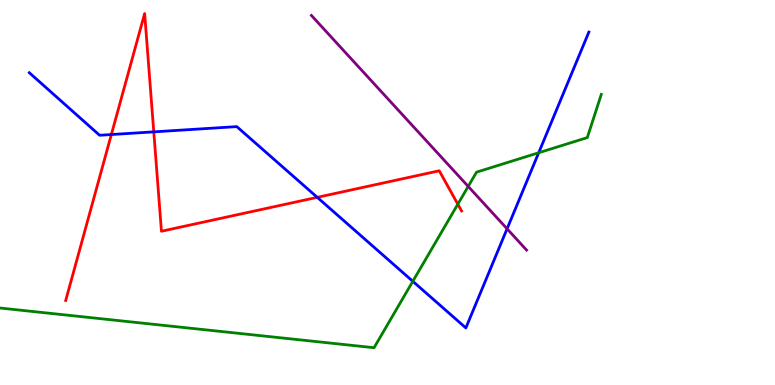[{'lines': ['blue', 'red'], 'intersections': [{'x': 1.44, 'y': 6.51}, {'x': 1.98, 'y': 6.58}, {'x': 4.09, 'y': 4.87}]}, {'lines': ['green', 'red'], 'intersections': [{'x': 5.91, 'y': 4.7}]}, {'lines': ['purple', 'red'], 'intersections': []}, {'lines': ['blue', 'green'], 'intersections': [{'x': 5.33, 'y': 2.69}, {'x': 6.95, 'y': 6.03}]}, {'lines': ['blue', 'purple'], 'intersections': [{'x': 6.54, 'y': 4.06}]}, {'lines': ['green', 'purple'], 'intersections': [{'x': 6.04, 'y': 5.16}]}]